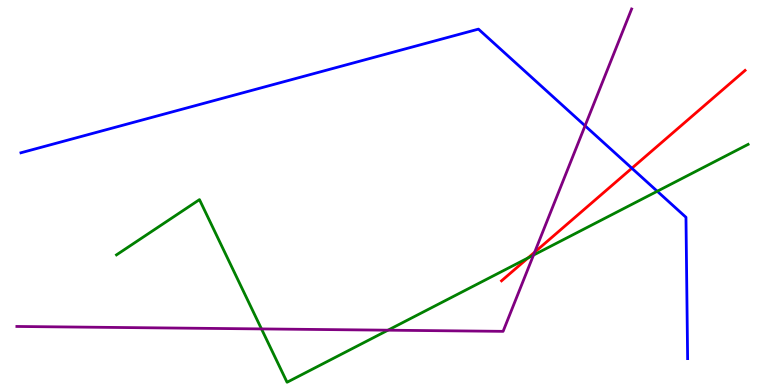[{'lines': ['blue', 'red'], 'intersections': [{'x': 8.15, 'y': 5.63}]}, {'lines': ['green', 'red'], 'intersections': [{'x': 6.81, 'y': 3.3}]}, {'lines': ['purple', 'red'], 'intersections': [{'x': 6.9, 'y': 3.45}]}, {'lines': ['blue', 'green'], 'intersections': [{'x': 8.48, 'y': 5.03}]}, {'lines': ['blue', 'purple'], 'intersections': [{'x': 7.55, 'y': 6.73}]}, {'lines': ['green', 'purple'], 'intersections': [{'x': 3.37, 'y': 1.46}, {'x': 5.01, 'y': 1.42}, {'x': 6.88, 'y': 3.37}]}]